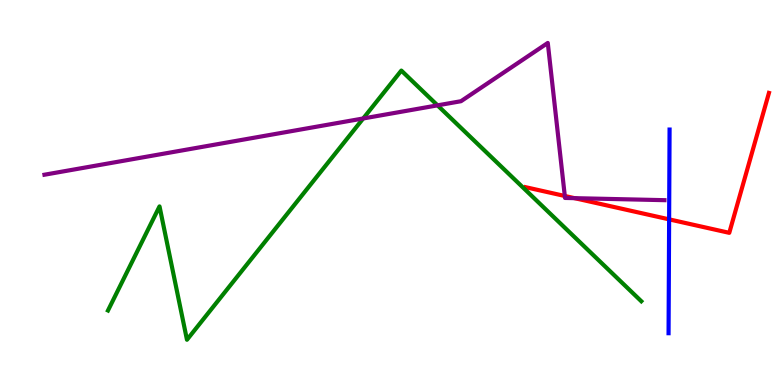[{'lines': ['blue', 'red'], 'intersections': [{'x': 8.63, 'y': 4.3}]}, {'lines': ['green', 'red'], 'intersections': []}, {'lines': ['purple', 'red'], 'intersections': [{'x': 7.29, 'y': 4.91}, {'x': 7.41, 'y': 4.85}]}, {'lines': ['blue', 'green'], 'intersections': []}, {'lines': ['blue', 'purple'], 'intersections': []}, {'lines': ['green', 'purple'], 'intersections': [{'x': 4.69, 'y': 6.92}, {'x': 5.65, 'y': 7.26}]}]